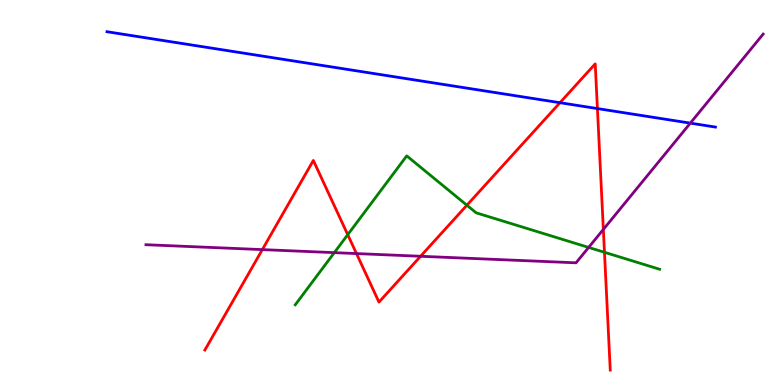[{'lines': ['blue', 'red'], 'intersections': [{'x': 7.23, 'y': 7.33}, {'x': 7.71, 'y': 7.18}]}, {'lines': ['green', 'red'], 'intersections': [{'x': 4.49, 'y': 3.9}, {'x': 6.02, 'y': 4.67}, {'x': 7.8, 'y': 3.45}]}, {'lines': ['purple', 'red'], 'intersections': [{'x': 3.39, 'y': 3.52}, {'x': 4.6, 'y': 3.41}, {'x': 5.43, 'y': 3.34}, {'x': 7.79, 'y': 4.04}]}, {'lines': ['blue', 'green'], 'intersections': []}, {'lines': ['blue', 'purple'], 'intersections': [{'x': 8.91, 'y': 6.8}]}, {'lines': ['green', 'purple'], 'intersections': [{'x': 4.31, 'y': 3.44}, {'x': 7.6, 'y': 3.57}]}]